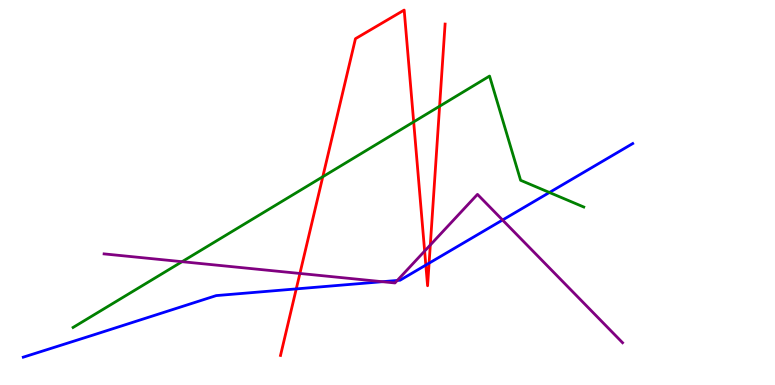[{'lines': ['blue', 'red'], 'intersections': [{'x': 3.82, 'y': 2.5}, {'x': 5.49, 'y': 3.11}, {'x': 5.54, 'y': 3.16}]}, {'lines': ['green', 'red'], 'intersections': [{'x': 4.17, 'y': 5.41}, {'x': 5.34, 'y': 6.83}, {'x': 5.67, 'y': 7.24}]}, {'lines': ['purple', 'red'], 'intersections': [{'x': 3.87, 'y': 2.9}, {'x': 5.48, 'y': 3.48}, {'x': 5.55, 'y': 3.64}]}, {'lines': ['blue', 'green'], 'intersections': [{'x': 7.09, 'y': 5.0}]}, {'lines': ['blue', 'purple'], 'intersections': [{'x': 4.93, 'y': 2.68}, {'x': 5.13, 'y': 2.72}, {'x': 6.48, 'y': 4.29}]}, {'lines': ['green', 'purple'], 'intersections': [{'x': 2.35, 'y': 3.2}]}]